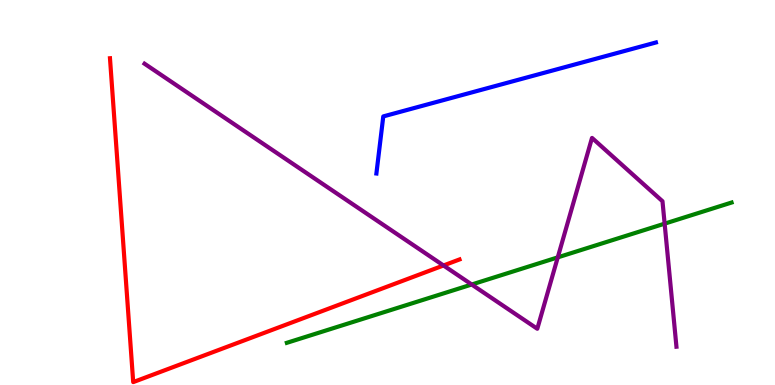[{'lines': ['blue', 'red'], 'intersections': []}, {'lines': ['green', 'red'], 'intersections': []}, {'lines': ['purple', 'red'], 'intersections': [{'x': 5.72, 'y': 3.1}]}, {'lines': ['blue', 'green'], 'intersections': []}, {'lines': ['blue', 'purple'], 'intersections': []}, {'lines': ['green', 'purple'], 'intersections': [{'x': 6.09, 'y': 2.61}, {'x': 7.2, 'y': 3.32}, {'x': 8.58, 'y': 4.19}]}]